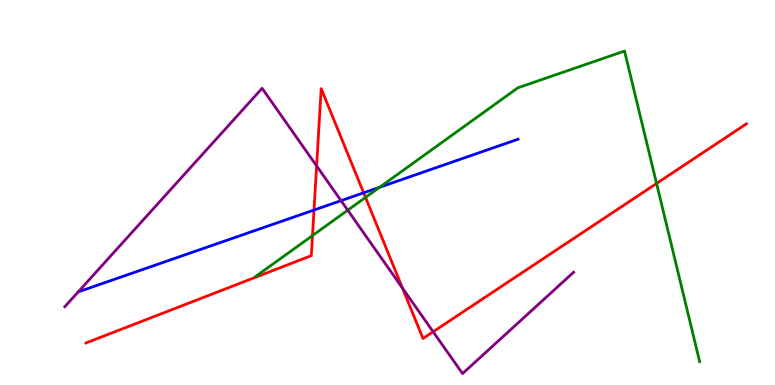[{'lines': ['blue', 'red'], 'intersections': [{'x': 4.05, 'y': 4.54}, {'x': 4.69, 'y': 4.99}]}, {'lines': ['green', 'red'], 'intersections': [{'x': 4.03, 'y': 3.88}, {'x': 4.72, 'y': 4.87}, {'x': 8.47, 'y': 5.23}]}, {'lines': ['purple', 'red'], 'intersections': [{'x': 4.09, 'y': 5.69}, {'x': 5.19, 'y': 2.52}, {'x': 5.59, 'y': 1.38}]}, {'lines': ['blue', 'green'], 'intersections': [{'x': 4.9, 'y': 5.14}]}, {'lines': ['blue', 'purple'], 'intersections': [{'x': 4.4, 'y': 4.79}]}, {'lines': ['green', 'purple'], 'intersections': [{'x': 4.49, 'y': 4.54}]}]